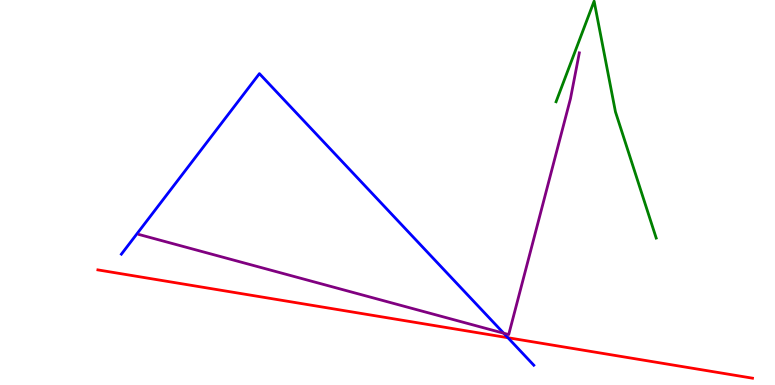[{'lines': ['blue', 'red'], 'intersections': [{'x': 6.55, 'y': 1.23}]}, {'lines': ['green', 'red'], 'intersections': []}, {'lines': ['purple', 'red'], 'intersections': []}, {'lines': ['blue', 'green'], 'intersections': []}, {'lines': ['blue', 'purple'], 'intersections': [{'x': 6.5, 'y': 1.34}]}, {'lines': ['green', 'purple'], 'intersections': []}]